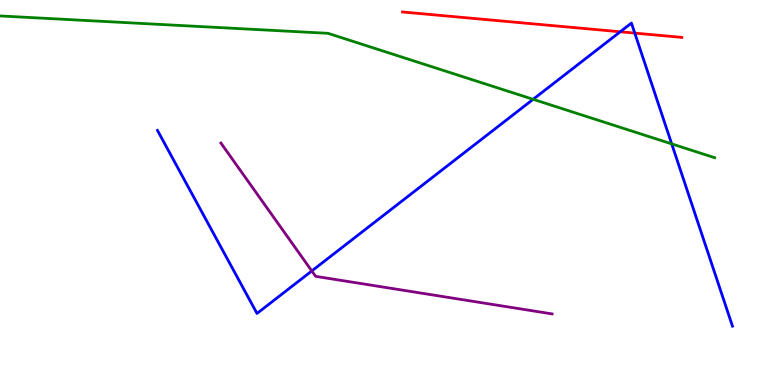[{'lines': ['blue', 'red'], 'intersections': [{'x': 8.0, 'y': 9.17}, {'x': 8.19, 'y': 9.14}]}, {'lines': ['green', 'red'], 'intersections': []}, {'lines': ['purple', 'red'], 'intersections': []}, {'lines': ['blue', 'green'], 'intersections': [{'x': 6.88, 'y': 7.42}, {'x': 8.67, 'y': 6.26}]}, {'lines': ['blue', 'purple'], 'intersections': [{'x': 4.02, 'y': 2.96}]}, {'lines': ['green', 'purple'], 'intersections': []}]